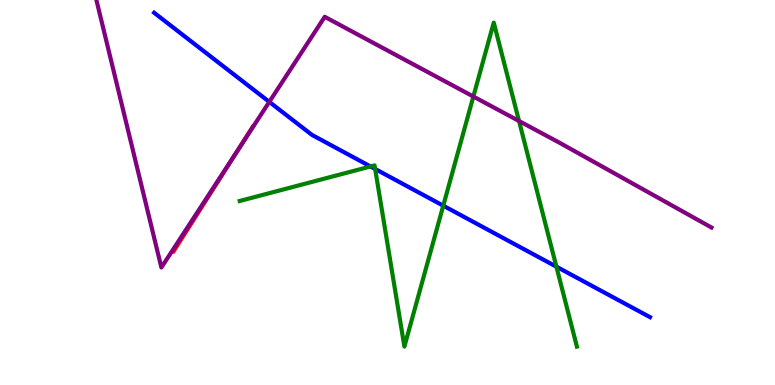[{'lines': ['blue', 'red'], 'intersections': []}, {'lines': ['green', 'red'], 'intersections': []}, {'lines': ['purple', 'red'], 'intersections': [{'x': 3.09, 'y': 6.16}]}, {'lines': ['blue', 'green'], 'intersections': [{'x': 4.78, 'y': 5.68}, {'x': 4.84, 'y': 5.61}, {'x': 5.72, 'y': 4.66}, {'x': 7.18, 'y': 3.07}]}, {'lines': ['blue', 'purple'], 'intersections': [{'x': 3.47, 'y': 7.35}]}, {'lines': ['green', 'purple'], 'intersections': [{'x': 6.11, 'y': 7.49}, {'x': 6.7, 'y': 6.86}]}]